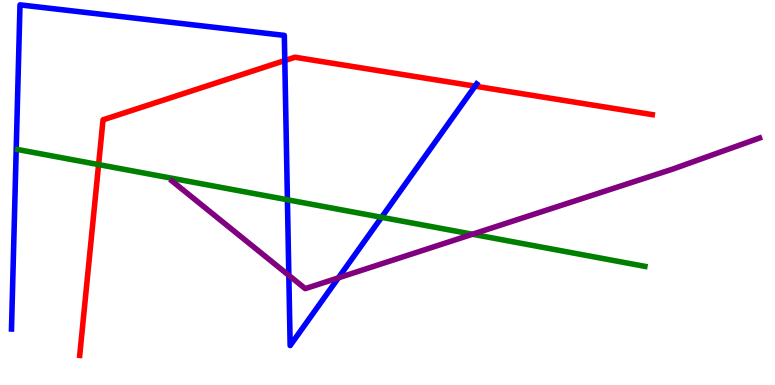[{'lines': ['blue', 'red'], 'intersections': [{'x': 3.67, 'y': 8.43}, {'x': 6.13, 'y': 7.76}]}, {'lines': ['green', 'red'], 'intersections': [{'x': 1.27, 'y': 5.72}]}, {'lines': ['purple', 'red'], 'intersections': []}, {'lines': ['blue', 'green'], 'intersections': [{'x': 3.71, 'y': 4.81}, {'x': 4.92, 'y': 4.36}]}, {'lines': ['blue', 'purple'], 'intersections': [{'x': 3.73, 'y': 2.85}, {'x': 4.37, 'y': 2.78}]}, {'lines': ['green', 'purple'], 'intersections': [{'x': 6.1, 'y': 3.92}]}]